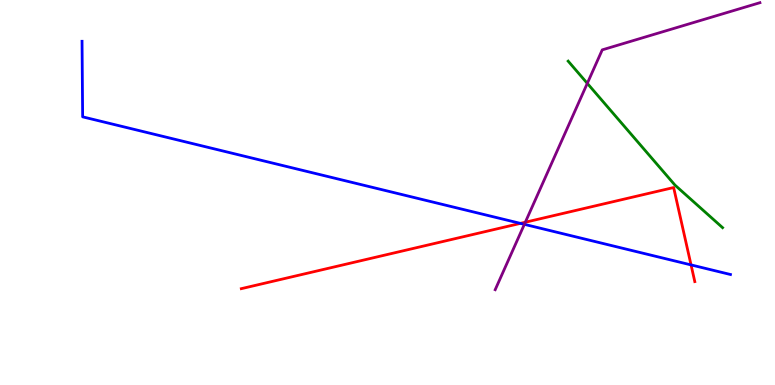[{'lines': ['blue', 'red'], 'intersections': [{'x': 6.72, 'y': 4.2}, {'x': 8.92, 'y': 3.12}]}, {'lines': ['green', 'red'], 'intersections': []}, {'lines': ['purple', 'red'], 'intersections': [{'x': 6.78, 'y': 4.23}]}, {'lines': ['blue', 'green'], 'intersections': []}, {'lines': ['blue', 'purple'], 'intersections': [{'x': 6.77, 'y': 4.17}]}, {'lines': ['green', 'purple'], 'intersections': [{'x': 7.58, 'y': 7.84}]}]